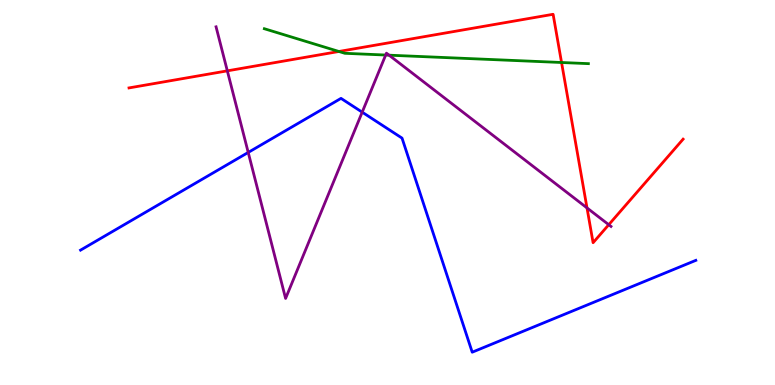[{'lines': ['blue', 'red'], 'intersections': []}, {'lines': ['green', 'red'], 'intersections': [{'x': 4.37, 'y': 8.66}, {'x': 7.25, 'y': 8.38}]}, {'lines': ['purple', 'red'], 'intersections': [{'x': 2.93, 'y': 8.16}, {'x': 7.57, 'y': 4.6}, {'x': 7.85, 'y': 4.16}]}, {'lines': ['blue', 'green'], 'intersections': []}, {'lines': ['blue', 'purple'], 'intersections': [{'x': 3.2, 'y': 6.04}, {'x': 4.67, 'y': 7.09}]}, {'lines': ['green', 'purple'], 'intersections': [{'x': 4.98, 'y': 8.57}, {'x': 5.02, 'y': 8.57}]}]